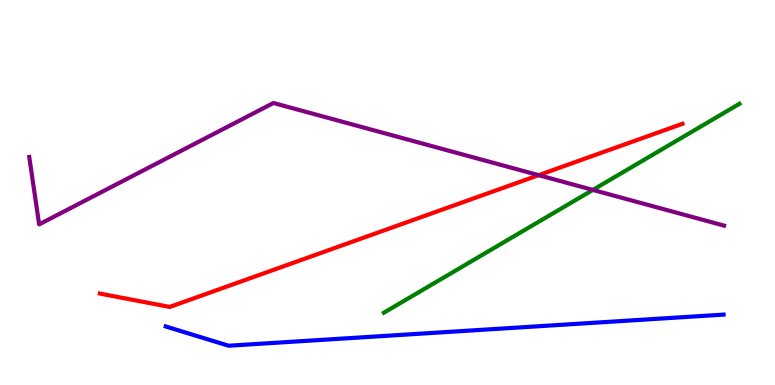[{'lines': ['blue', 'red'], 'intersections': []}, {'lines': ['green', 'red'], 'intersections': []}, {'lines': ['purple', 'red'], 'intersections': [{'x': 6.95, 'y': 5.45}]}, {'lines': ['blue', 'green'], 'intersections': []}, {'lines': ['blue', 'purple'], 'intersections': []}, {'lines': ['green', 'purple'], 'intersections': [{'x': 7.65, 'y': 5.07}]}]